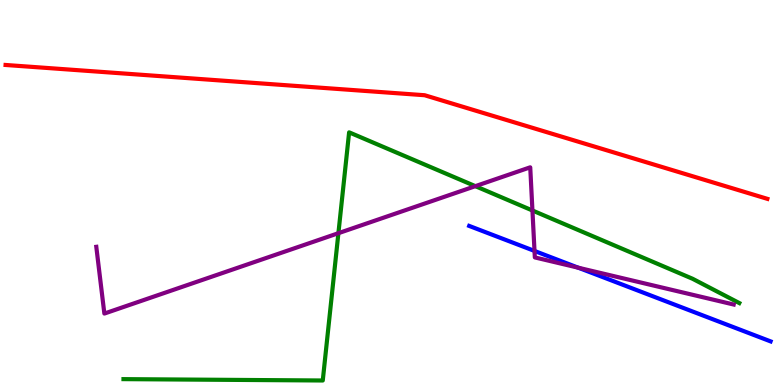[{'lines': ['blue', 'red'], 'intersections': []}, {'lines': ['green', 'red'], 'intersections': []}, {'lines': ['purple', 'red'], 'intersections': []}, {'lines': ['blue', 'green'], 'intersections': []}, {'lines': ['blue', 'purple'], 'intersections': [{'x': 6.9, 'y': 3.48}, {'x': 7.46, 'y': 3.05}]}, {'lines': ['green', 'purple'], 'intersections': [{'x': 4.37, 'y': 3.94}, {'x': 6.13, 'y': 5.16}, {'x': 6.87, 'y': 4.53}]}]